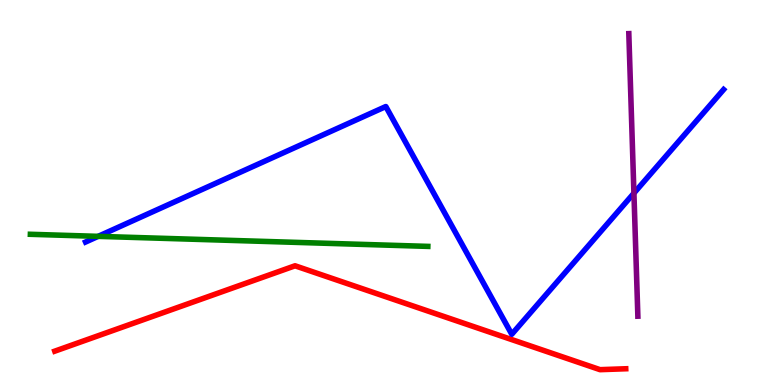[{'lines': ['blue', 'red'], 'intersections': []}, {'lines': ['green', 'red'], 'intersections': []}, {'lines': ['purple', 'red'], 'intersections': []}, {'lines': ['blue', 'green'], 'intersections': [{'x': 1.27, 'y': 3.86}]}, {'lines': ['blue', 'purple'], 'intersections': [{'x': 8.18, 'y': 4.98}]}, {'lines': ['green', 'purple'], 'intersections': []}]